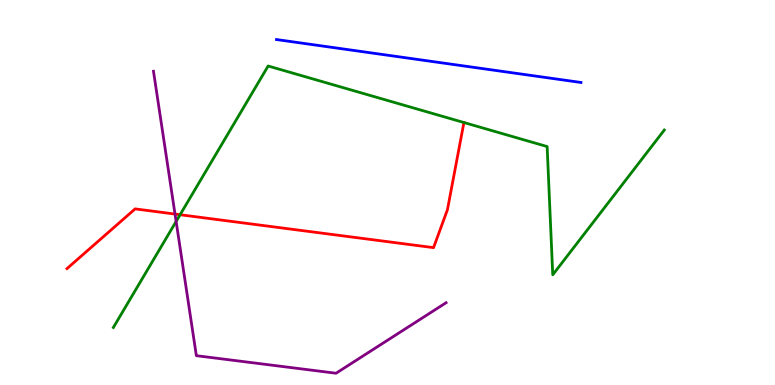[{'lines': ['blue', 'red'], 'intersections': []}, {'lines': ['green', 'red'], 'intersections': [{'x': 2.32, 'y': 4.42}]}, {'lines': ['purple', 'red'], 'intersections': [{'x': 2.26, 'y': 4.44}]}, {'lines': ['blue', 'green'], 'intersections': []}, {'lines': ['blue', 'purple'], 'intersections': []}, {'lines': ['green', 'purple'], 'intersections': [{'x': 2.27, 'y': 4.25}]}]